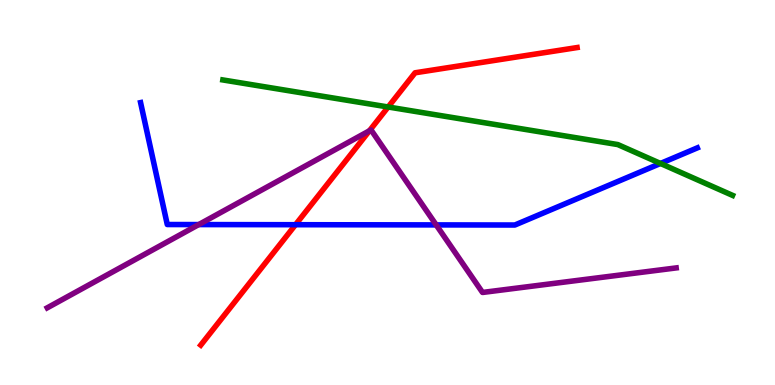[{'lines': ['blue', 'red'], 'intersections': [{'x': 3.81, 'y': 4.16}]}, {'lines': ['green', 'red'], 'intersections': [{'x': 5.01, 'y': 7.22}]}, {'lines': ['purple', 'red'], 'intersections': [{'x': 4.77, 'y': 6.6}]}, {'lines': ['blue', 'green'], 'intersections': [{'x': 8.52, 'y': 5.75}]}, {'lines': ['blue', 'purple'], 'intersections': [{'x': 2.56, 'y': 4.17}, {'x': 5.63, 'y': 4.16}]}, {'lines': ['green', 'purple'], 'intersections': []}]